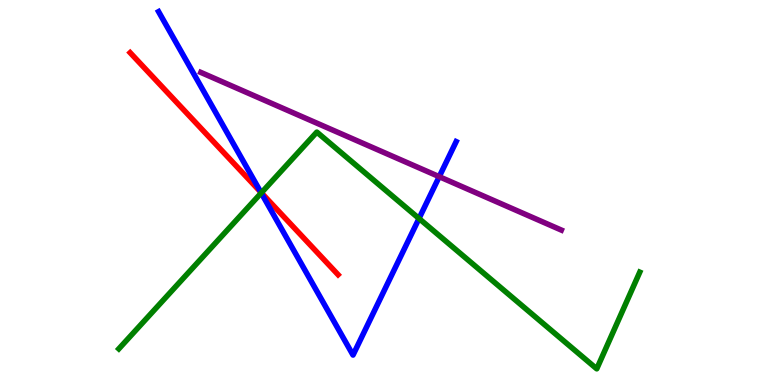[{'lines': ['blue', 'red'], 'intersections': [{'x': 3.36, 'y': 5.01}]}, {'lines': ['green', 'red'], 'intersections': [{'x': 3.37, 'y': 4.99}]}, {'lines': ['purple', 'red'], 'intersections': []}, {'lines': ['blue', 'green'], 'intersections': [{'x': 3.37, 'y': 4.99}, {'x': 5.41, 'y': 4.32}]}, {'lines': ['blue', 'purple'], 'intersections': [{'x': 5.67, 'y': 5.41}]}, {'lines': ['green', 'purple'], 'intersections': []}]